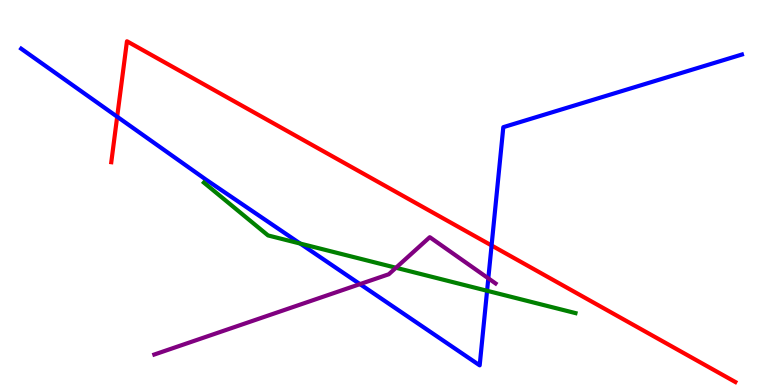[{'lines': ['blue', 'red'], 'intersections': [{'x': 1.51, 'y': 6.97}, {'x': 6.34, 'y': 3.62}]}, {'lines': ['green', 'red'], 'intersections': []}, {'lines': ['purple', 'red'], 'intersections': []}, {'lines': ['blue', 'green'], 'intersections': [{'x': 3.87, 'y': 3.67}, {'x': 6.28, 'y': 2.45}]}, {'lines': ['blue', 'purple'], 'intersections': [{'x': 4.64, 'y': 2.62}, {'x': 6.3, 'y': 2.77}]}, {'lines': ['green', 'purple'], 'intersections': [{'x': 5.11, 'y': 3.05}]}]